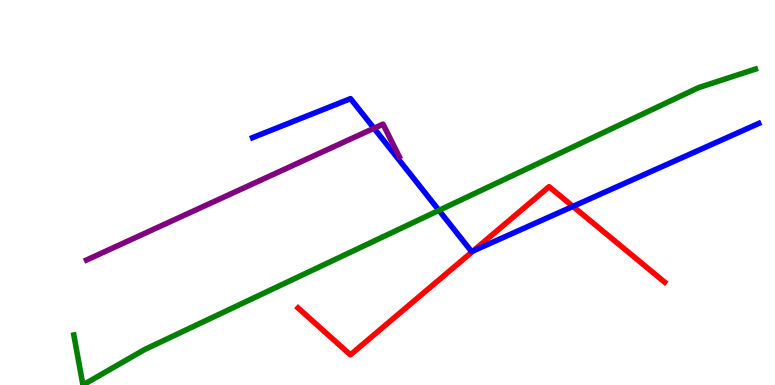[{'lines': ['blue', 'red'], 'intersections': [{'x': 6.11, 'y': 3.48}, {'x': 7.39, 'y': 4.64}]}, {'lines': ['green', 'red'], 'intersections': []}, {'lines': ['purple', 'red'], 'intersections': []}, {'lines': ['blue', 'green'], 'intersections': [{'x': 5.66, 'y': 4.54}]}, {'lines': ['blue', 'purple'], 'intersections': [{'x': 4.83, 'y': 6.67}]}, {'lines': ['green', 'purple'], 'intersections': []}]